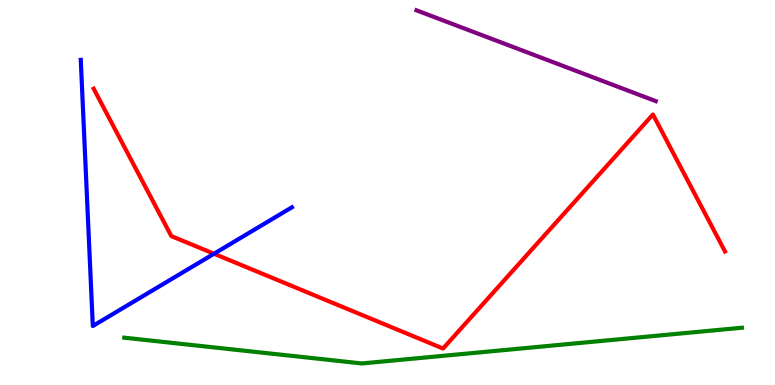[{'lines': ['blue', 'red'], 'intersections': [{'x': 2.76, 'y': 3.41}]}, {'lines': ['green', 'red'], 'intersections': []}, {'lines': ['purple', 'red'], 'intersections': []}, {'lines': ['blue', 'green'], 'intersections': []}, {'lines': ['blue', 'purple'], 'intersections': []}, {'lines': ['green', 'purple'], 'intersections': []}]